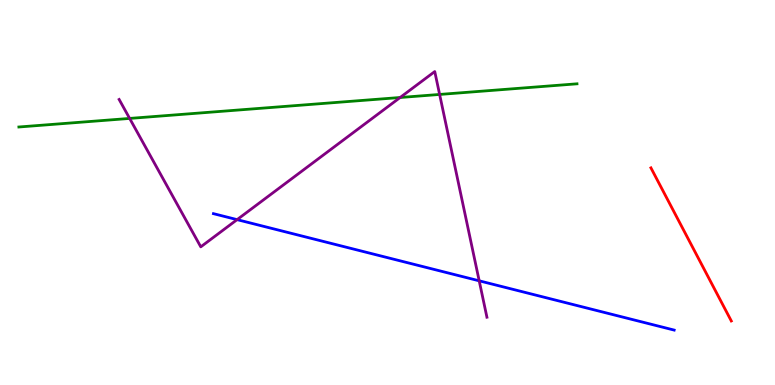[{'lines': ['blue', 'red'], 'intersections': []}, {'lines': ['green', 'red'], 'intersections': []}, {'lines': ['purple', 'red'], 'intersections': []}, {'lines': ['blue', 'green'], 'intersections': []}, {'lines': ['blue', 'purple'], 'intersections': [{'x': 3.06, 'y': 4.3}, {'x': 6.18, 'y': 2.71}]}, {'lines': ['green', 'purple'], 'intersections': [{'x': 1.67, 'y': 6.92}, {'x': 5.16, 'y': 7.47}, {'x': 5.67, 'y': 7.55}]}]